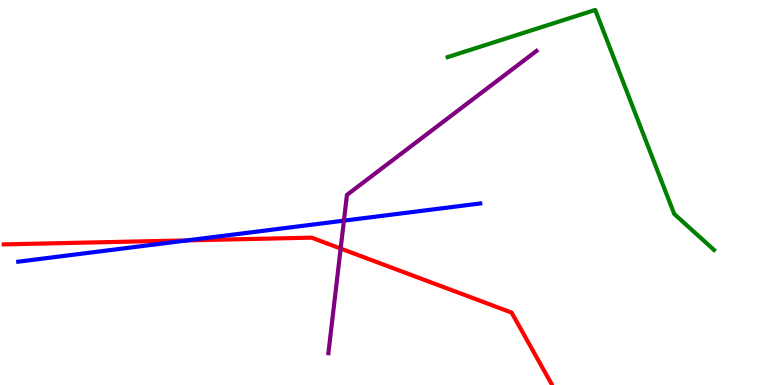[{'lines': ['blue', 'red'], 'intersections': [{'x': 2.42, 'y': 3.76}]}, {'lines': ['green', 'red'], 'intersections': []}, {'lines': ['purple', 'red'], 'intersections': [{'x': 4.4, 'y': 3.54}]}, {'lines': ['blue', 'green'], 'intersections': []}, {'lines': ['blue', 'purple'], 'intersections': [{'x': 4.44, 'y': 4.27}]}, {'lines': ['green', 'purple'], 'intersections': []}]